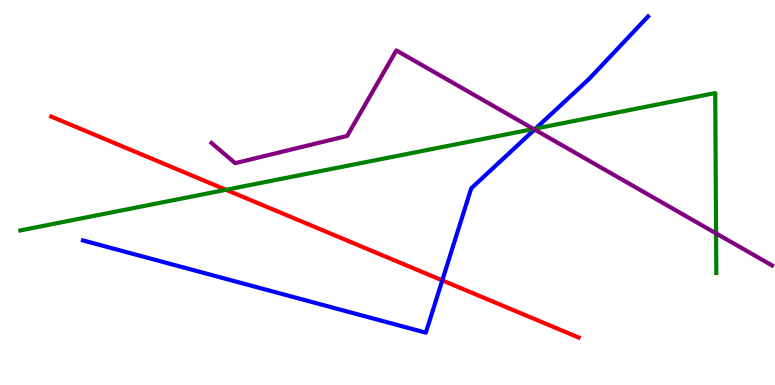[{'lines': ['blue', 'red'], 'intersections': [{'x': 5.71, 'y': 2.72}]}, {'lines': ['green', 'red'], 'intersections': [{'x': 2.92, 'y': 5.07}]}, {'lines': ['purple', 'red'], 'intersections': []}, {'lines': ['blue', 'green'], 'intersections': [{'x': 6.91, 'y': 6.66}]}, {'lines': ['blue', 'purple'], 'intersections': [{'x': 6.9, 'y': 6.64}]}, {'lines': ['green', 'purple'], 'intersections': [{'x': 6.89, 'y': 6.65}, {'x': 9.24, 'y': 3.94}]}]